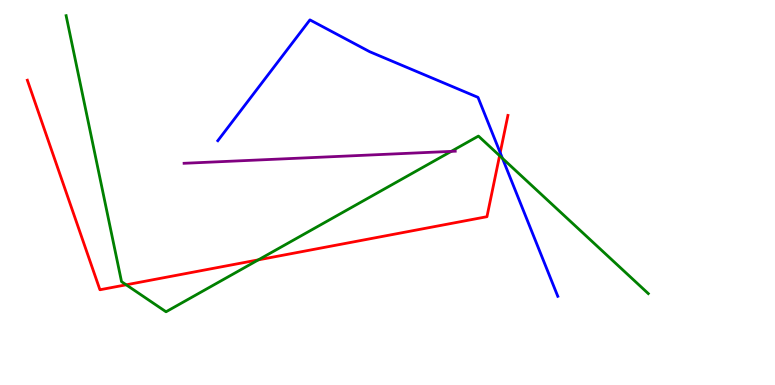[{'lines': ['blue', 'red'], 'intersections': [{'x': 6.45, 'y': 6.03}]}, {'lines': ['green', 'red'], 'intersections': [{'x': 1.63, 'y': 2.6}, {'x': 3.33, 'y': 3.25}, {'x': 6.45, 'y': 5.96}]}, {'lines': ['purple', 'red'], 'intersections': []}, {'lines': ['blue', 'green'], 'intersections': [{'x': 6.48, 'y': 5.89}]}, {'lines': ['blue', 'purple'], 'intersections': []}, {'lines': ['green', 'purple'], 'intersections': [{'x': 5.82, 'y': 6.07}]}]